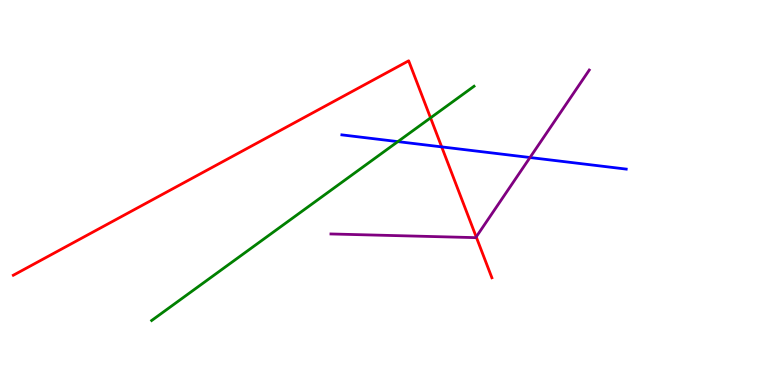[{'lines': ['blue', 'red'], 'intersections': [{'x': 5.7, 'y': 6.18}]}, {'lines': ['green', 'red'], 'intersections': [{'x': 5.56, 'y': 6.94}]}, {'lines': ['purple', 'red'], 'intersections': [{'x': 6.14, 'y': 3.85}]}, {'lines': ['blue', 'green'], 'intersections': [{'x': 5.13, 'y': 6.32}]}, {'lines': ['blue', 'purple'], 'intersections': [{'x': 6.84, 'y': 5.91}]}, {'lines': ['green', 'purple'], 'intersections': []}]